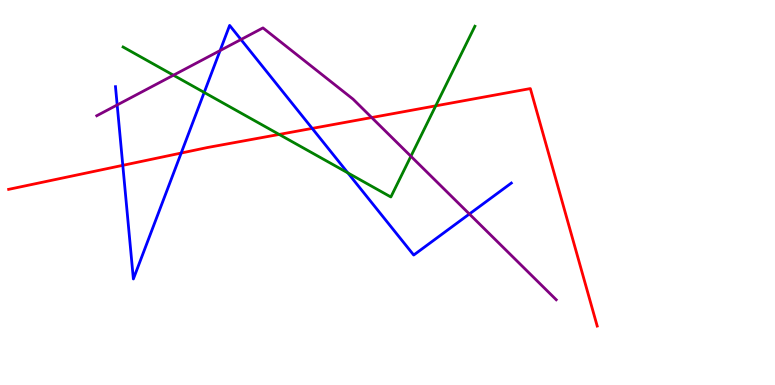[{'lines': ['blue', 'red'], 'intersections': [{'x': 1.58, 'y': 5.71}, {'x': 2.34, 'y': 6.02}, {'x': 4.03, 'y': 6.66}]}, {'lines': ['green', 'red'], 'intersections': [{'x': 3.6, 'y': 6.51}, {'x': 5.62, 'y': 7.25}]}, {'lines': ['purple', 'red'], 'intersections': [{'x': 4.8, 'y': 6.95}]}, {'lines': ['blue', 'green'], 'intersections': [{'x': 2.63, 'y': 7.6}, {'x': 4.49, 'y': 5.51}]}, {'lines': ['blue', 'purple'], 'intersections': [{'x': 1.51, 'y': 7.27}, {'x': 2.84, 'y': 8.69}, {'x': 3.11, 'y': 8.97}, {'x': 6.06, 'y': 4.44}]}, {'lines': ['green', 'purple'], 'intersections': [{'x': 2.24, 'y': 8.05}, {'x': 5.3, 'y': 5.94}]}]